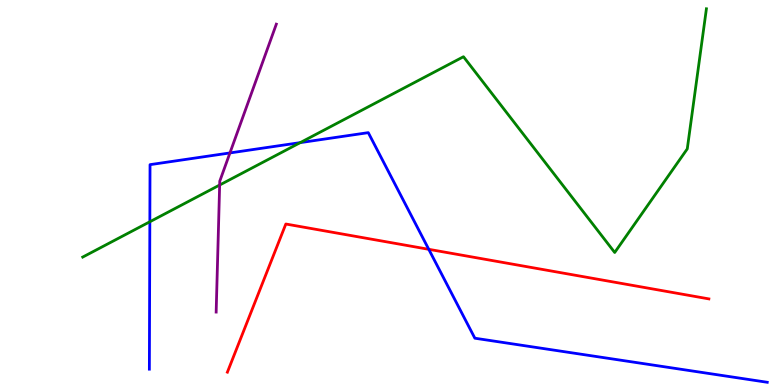[{'lines': ['blue', 'red'], 'intersections': [{'x': 5.53, 'y': 3.52}]}, {'lines': ['green', 'red'], 'intersections': []}, {'lines': ['purple', 'red'], 'intersections': []}, {'lines': ['blue', 'green'], 'intersections': [{'x': 1.93, 'y': 4.24}, {'x': 3.87, 'y': 6.3}]}, {'lines': ['blue', 'purple'], 'intersections': [{'x': 2.97, 'y': 6.03}]}, {'lines': ['green', 'purple'], 'intersections': [{'x': 2.83, 'y': 5.19}]}]